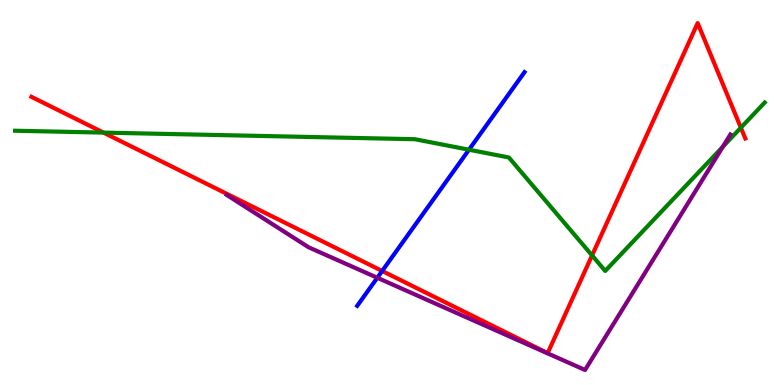[{'lines': ['blue', 'red'], 'intersections': [{'x': 4.93, 'y': 2.96}]}, {'lines': ['green', 'red'], 'intersections': [{'x': 1.34, 'y': 6.56}, {'x': 7.64, 'y': 3.37}, {'x': 9.56, 'y': 6.68}]}, {'lines': ['purple', 'red'], 'intersections': []}, {'lines': ['blue', 'green'], 'intersections': [{'x': 6.05, 'y': 6.11}]}, {'lines': ['blue', 'purple'], 'intersections': [{'x': 4.87, 'y': 2.79}]}, {'lines': ['green', 'purple'], 'intersections': [{'x': 9.33, 'y': 6.19}]}]